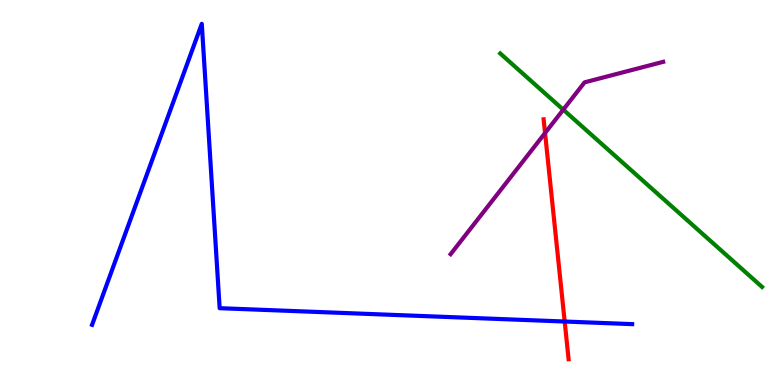[{'lines': ['blue', 'red'], 'intersections': [{'x': 7.29, 'y': 1.65}]}, {'lines': ['green', 'red'], 'intersections': []}, {'lines': ['purple', 'red'], 'intersections': [{'x': 7.03, 'y': 6.54}]}, {'lines': ['blue', 'green'], 'intersections': []}, {'lines': ['blue', 'purple'], 'intersections': []}, {'lines': ['green', 'purple'], 'intersections': [{'x': 7.27, 'y': 7.15}]}]